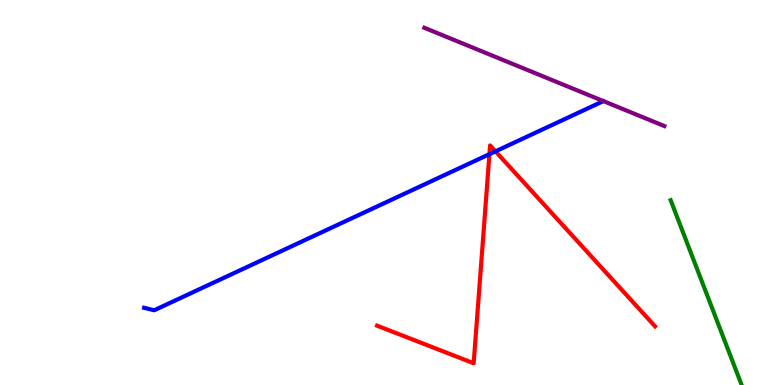[{'lines': ['blue', 'red'], 'intersections': [{'x': 6.32, 'y': 6.0}, {'x': 6.39, 'y': 6.07}]}, {'lines': ['green', 'red'], 'intersections': []}, {'lines': ['purple', 'red'], 'intersections': []}, {'lines': ['blue', 'green'], 'intersections': []}, {'lines': ['blue', 'purple'], 'intersections': []}, {'lines': ['green', 'purple'], 'intersections': []}]